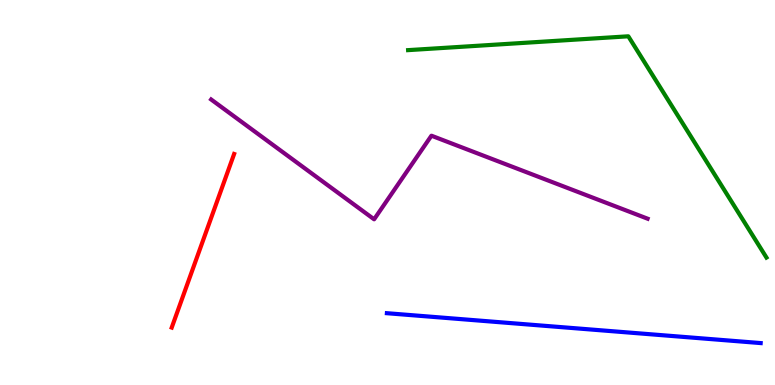[{'lines': ['blue', 'red'], 'intersections': []}, {'lines': ['green', 'red'], 'intersections': []}, {'lines': ['purple', 'red'], 'intersections': []}, {'lines': ['blue', 'green'], 'intersections': []}, {'lines': ['blue', 'purple'], 'intersections': []}, {'lines': ['green', 'purple'], 'intersections': []}]